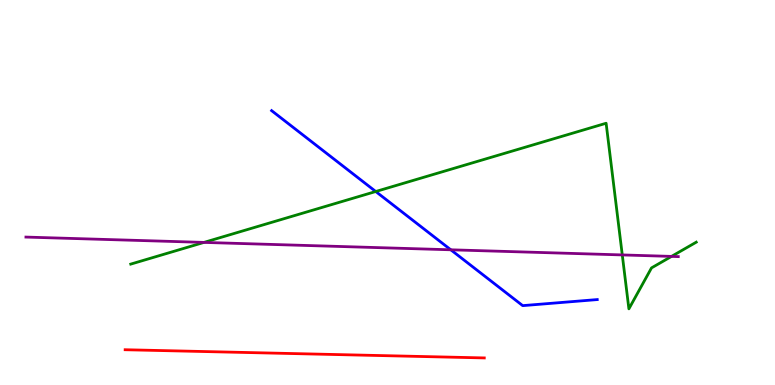[{'lines': ['blue', 'red'], 'intersections': []}, {'lines': ['green', 'red'], 'intersections': []}, {'lines': ['purple', 'red'], 'intersections': []}, {'lines': ['blue', 'green'], 'intersections': [{'x': 4.85, 'y': 5.03}]}, {'lines': ['blue', 'purple'], 'intersections': [{'x': 5.82, 'y': 3.51}]}, {'lines': ['green', 'purple'], 'intersections': [{'x': 2.63, 'y': 3.7}, {'x': 8.03, 'y': 3.38}, {'x': 8.66, 'y': 3.34}]}]